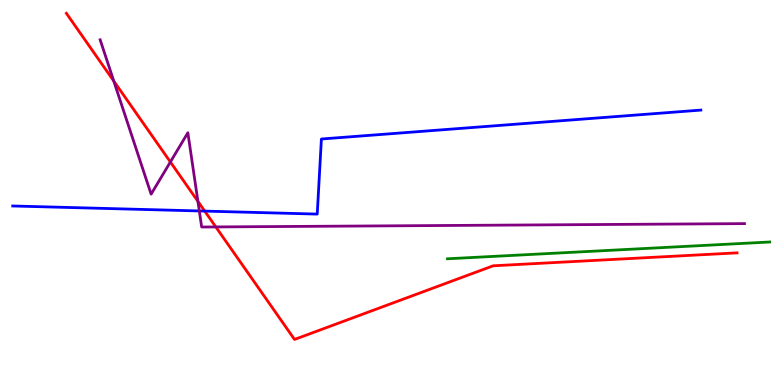[{'lines': ['blue', 'red'], 'intersections': [{'x': 2.64, 'y': 4.52}]}, {'lines': ['green', 'red'], 'intersections': []}, {'lines': ['purple', 'red'], 'intersections': [{'x': 1.47, 'y': 7.89}, {'x': 2.2, 'y': 5.79}, {'x': 2.55, 'y': 4.77}, {'x': 2.78, 'y': 4.11}]}, {'lines': ['blue', 'green'], 'intersections': []}, {'lines': ['blue', 'purple'], 'intersections': [{'x': 2.57, 'y': 4.52}]}, {'lines': ['green', 'purple'], 'intersections': []}]